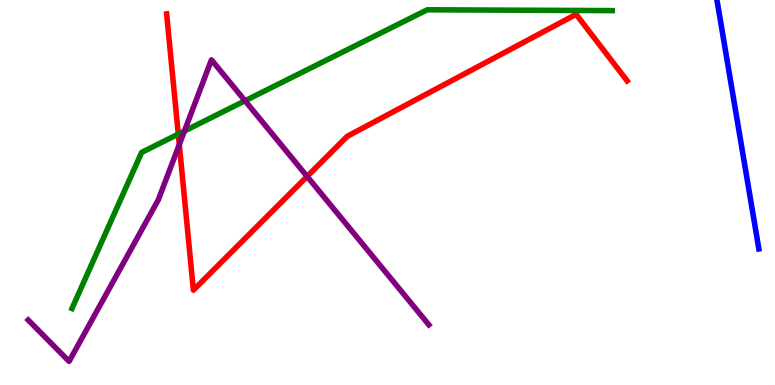[{'lines': ['blue', 'red'], 'intersections': []}, {'lines': ['green', 'red'], 'intersections': [{'x': 2.3, 'y': 6.52}]}, {'lines': ['purple', 'red'], 'intersections': [{'x': 2.31, 'y': 6.25}, {'x': 3.96, 'y': 5.42}]}, {'lines': ['blue', 'green'], 'intersections': []}, {'lines': ['blue', 'purple'], 'intersections': []}, {'lines': ['green', 'purple'], 'intersections': [{'x': 2.38, 'y': 6.6}, {'x': 3.16, 'y': 7.38}]}]